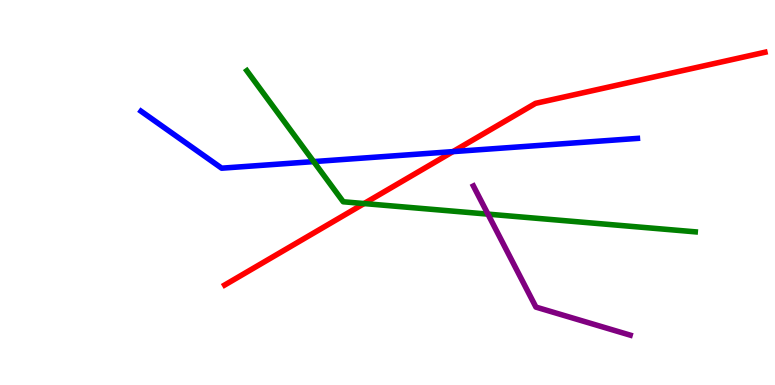[{'lines': ['blue', 'red'], 'intersections': [{'x': 5.84, 'y': 6.06}]}, {'lines': ['green', 'red'], 'intersections': [{'x': 4.7, 'y': 4.71}]}, {'lines': ['purple', 'red'], 'intersections': []}, {'lines': ['blue', 'green'], 'intersections': [{'x': 4.05, 'y': 5.8}]}, {'lines': ['blue', 'purple'], 'intersections': []}, {'lines': ['green', 'purple'], 'intersections': [{'x': 6.3, 'y': 4.44}]}]